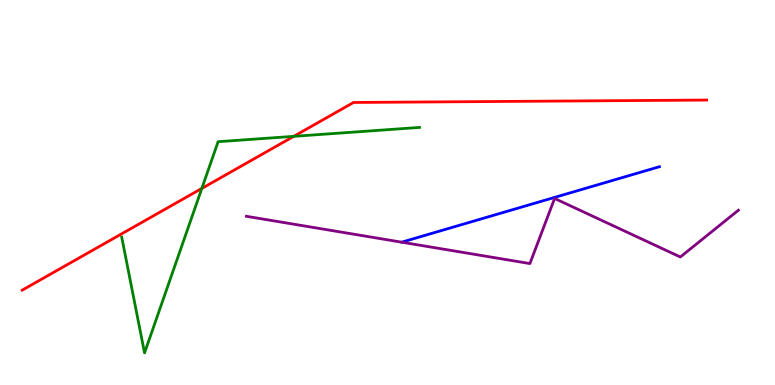[{'lines': ['blue', 'red'], 'intersections': []}, {'lines': ['green', 'red'], 'intersections': [{'x': 2.6, 'y': 5.11}, {'x': 3.79, 'y': 6.46}]}, {'lines': ['purple', 'red'], 'intersections': []}, {'lines': ['blue', 'green'], 'intersections': []}, {'lines': ['blue', 'purple'], 'intersections': []}, {'lines': ['green', 'purple'], 'intersections': []}]